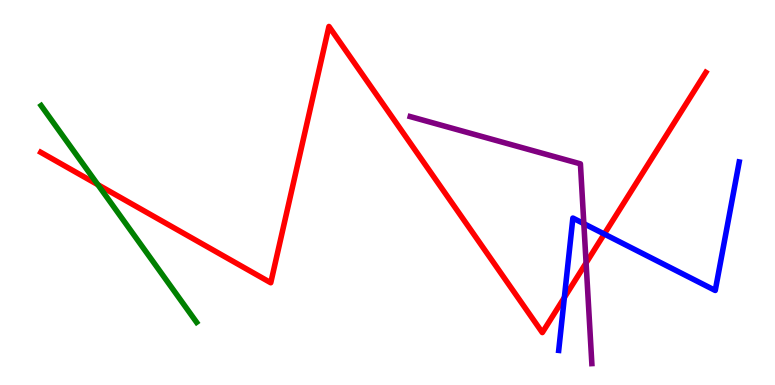[{'lines': ['blue', 'red'], 'intersections': [{'x': 7.28, 'y': 2.27}, {'x': 7.8, 'y': 3.92}]}, {'lines': ['green', 'red'], 'intersections': [{'x': 1.26, 'y': 5.2}]}, {'lines': ['purple', 'red'], 'intersections': [{'x': 7.56, 'y': 3.17}]}, {'lines': ['blue', 'green'], 'intersections': []}, {'lines': ['blue', 'purple'], 'intersections': [{'x': 7.53, 'y': 4.19}]}, {'lines': ['green', 'purple'], 'intersections': []}]